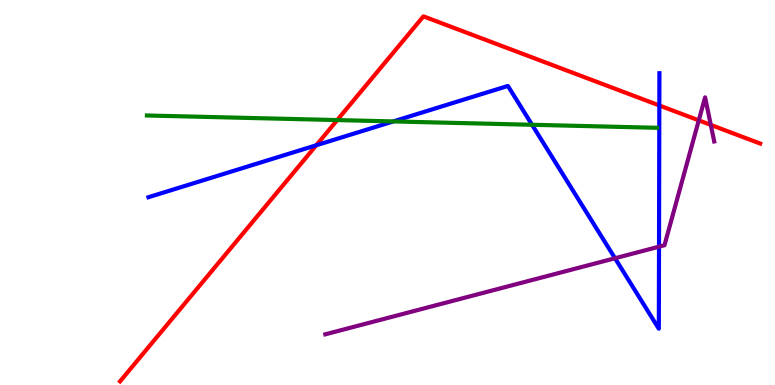[{'lines': ['blue', 'red'], 'intersections': [{'x': 4.08, 'y': 6.23}, {'x': 8.51, 'y': 7.26}]}, {'lines': ['green', 'red'], 'intersections': [{'x': 4.35, 'y': 6.88}]}, {'lines': ['purple', 'red'], 'intersections': [{'x': 9.02, 'y': 6.87}, {'x': 9.17, 'y': 6.76}]}, {'lines': ['blue', 'green'], 'intersections': [{'x': 5.07, 'y': 6.85}, {'x': 6.87, 'y': 6.76}]}, {'lines': ['blue', 'purple'], 'intersections': [{'x': 7.94, 'y': 3.29}, {'x': 8.5, 'y': 3.59}]}, {'lines': ['green', 'purple'], 'intersections': []}]